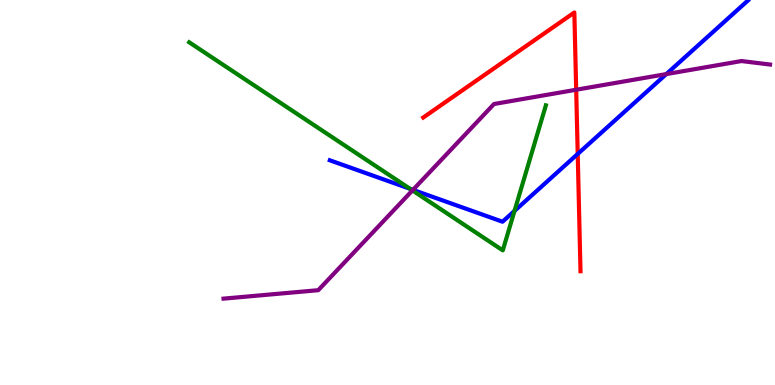[{'lines': ['blue', 'red'], 'intersections': [{'x': 7.45, 'y': 6.0}]}, {'lines': ['green', 'red'], 'intersections': []}, {'lines': ['purple', 'red'], 'intersections': [{'x': 7.43, 'y': 7.67}]}, {'lines': ['blue', 'green'], 'intersections': [{'x': 5.29, 'y': 5.1}, {'x': 6.64, 'y': 4.52}]}, {'lines': ['blue', 'purple'], 'intersections': [{'x': 5.33, 'y': 5.07}, {'x': 8.6, 'y': 8.08}]}, {'lines': ['green', 'purple'], 'intersections': [{'x': 5.32, 'y': 5.05}]}]